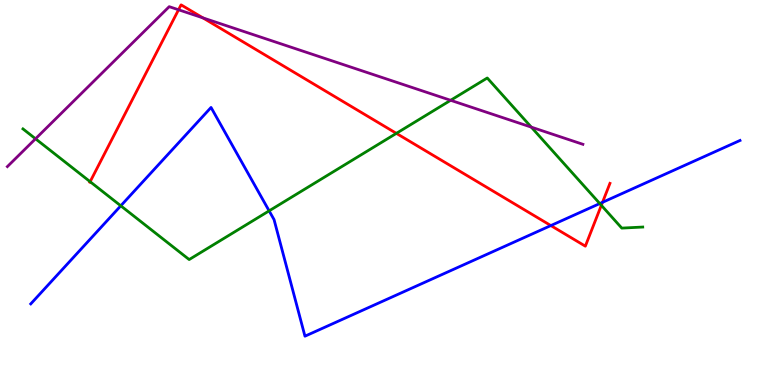[{'lines': ['blue', 'red'], 'intersections': [{'x': 7.11, 'y': 4.14}, {'x': 7.77, 'y': 4.74}]}, {'lines': ['green', 'red'], 'intersections': [{'x': 1.16, 'y': 5.28}, {'x': 5.11, 'y': 6.54}, {'x': 7.76, 'y': 4.67}]}, {'lines': ['purple', 'red'], 'intersections': [{'x': 2.3, 'y': 9.75}, {'x': 2.62, 'y': 9.54}]}, {'lines': ['blue', 'green'], 'intersections': [{'x': 1.56, 'y': 4.65}, {'x': 3.47, 'y': 4.52}, {'x': 7.74, 'y': 4.71}]}, {'lines': ['blue', 'purple'], 'intersections': []}, {'lines': ['green', 'purple'], 'intersections': [{'x': 0.458, 'y': 6.4}, {'x': 5.81, 'y': 7.39}, {'x': 6.86, 'y': 6.7}]}]